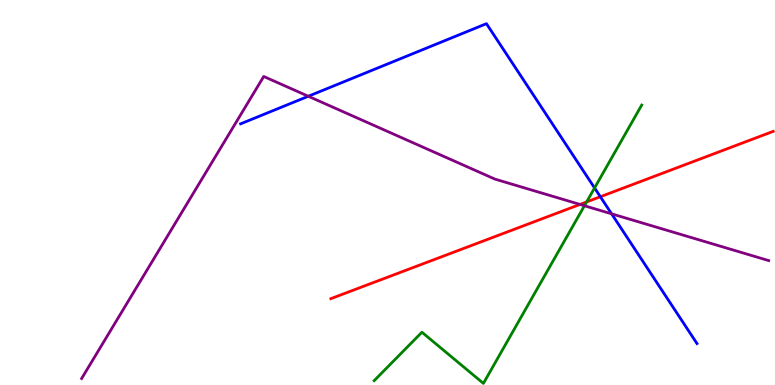[{'lines': ['blue', 'red'], 'intersections': [{'x': 7.75, 'y': 4.89}]}, {'lines': ['green', 'red'], 'intersections': [{'x': 7.57, 'y': 4.76}]}, {'lines': ['purple', 'red'], 'intersections': [{'x': 7.48, 'y': 4.69}]}, {'lines': ['blue', 'green'], 'intersections': [{'x': 7.67, 'y': 5.12}]}, {'lines': ['blue', 'purple'], 'intersections': [{'x': 3.98, 'y': 7.5}, {'x': 7.89, 'y': 4.45}]}, {'lines': ['green', 'purple'], 'intersections': [{'x': 7.54, 'y': 4.66}]}]